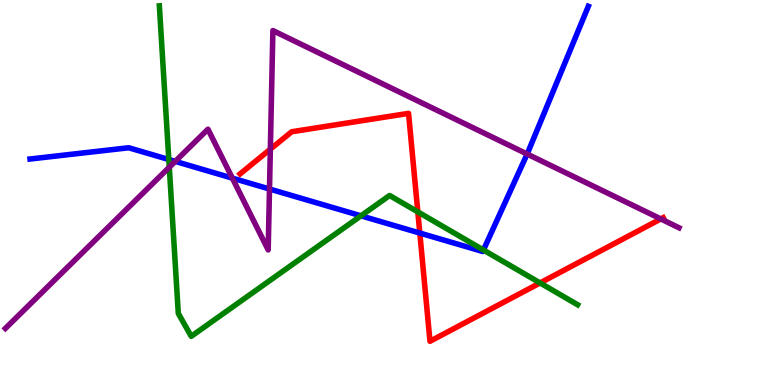[{'lines': ['blue', 'red'], 'intersections': [{'x': 5.42, 'y': 3.95}]}, {'lines': ['green', 'red'], 'intersections': [{'x': 5.39, 'y': 4.5}, {'x': 6.97, 'y': 2.65}]}, {'lines': ['purple', 'red'], 'intersections': [{'x': 3.49, 'y': 6.13}, {'x': 8.53, 'y': 4.31}]}, {'lines': ['blue', 'green'], 'intersections': [{'x': 2.18, 'y': 5.86}, {'x': 4.66, 'y': 4.39}, {'x': 6.24, 'y': 3.51}]}, {'lines': ['blue', 'purple'], 'intersections': [{'x': 2.26, 'y': 5.81}, {'x': 3.0, 'y': 5.37}, {'x': 3.48, 'y': 5.09}, {'x': 6.8, 'y': 6.0}]}, {'lines': ['green', 'purple'], 'intersections': [{'x': 2.18, 'y': 5.66}]}]